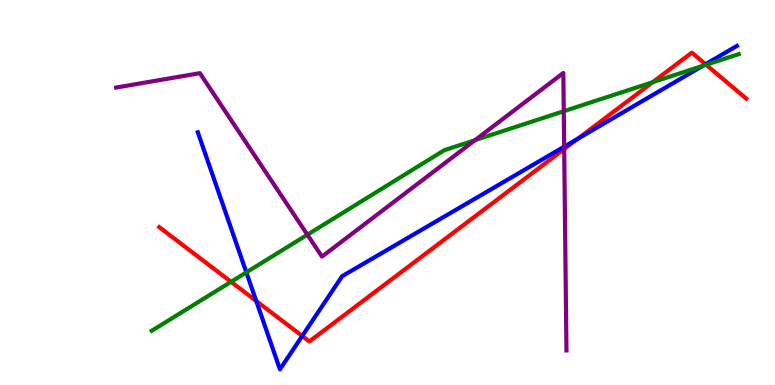[{'lines': ['blue', 'red'], 'intersections': [{'x': 3.31, 'y': 2.18}, {'x': 3.9, 'y': 1.27}, {'x': 7.46, 'y': 6.4}, {'x': 9.1, 'y': 8.33}]}, {'lines': ['green', 'red'], 'intersections': [{'x': 2.98, 'y': 2.68}, {'x': 8.42, 'y': 7.87}, {'x': 9.11, 'y': 8.32}]}, {'lines': ['purple', 'red'], 'intersections': [{'x': 7.28, 'y': 6.13}]}, {'lines': ['blue', 'green'], 'intersections': [{'x': 3.18, 'y': 2.92}, {'x': 9.07, 'y': 8.29}]}, {'lines': ['blue', 'purple'], 'intersections': [{'x': 7.28, 'y': 6.19}]}, {'lines': ['green', 'purple'], 'intersections': [{'x': 3.97, 'y': 3.9}, {'x': 6.13, 'y': 6.36}, {'x': 7.27, 'y': 7.11}]}]